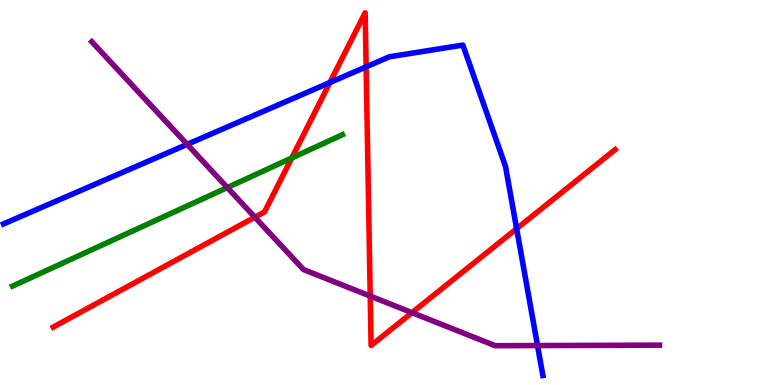[{'lines': ['blue', 'red'], 'intersections': [{'x': 4.26, 'y': 7.86}, {'x': 4.72, 'y': 8.26}, {'x': 6.67, 'y': 4.06}]}, {'lines': ['green', 'red'], 'intersections': [{'x': 3.77, 'y': 5.9}]}, {'lines': ['purple', 'red'], 'intersections': [{'x': 3.29, 'y': 4.36}, {'x': 4.78, 'y': 2.31}, {'x': 5.32, 'y': 1.88}]}, {'lines': ['blue', 'green'], 'intersections': []}, {'lines': ['blue', 'purple'], 'intersections': [{'x': 2.42, 'y': 6.25}, {'x': 6.94, 'y': 1.02}]}, {'lines': ['green', 'purple'], 'intersections': [{'x': 2.93, 'y': 5.13}]}]